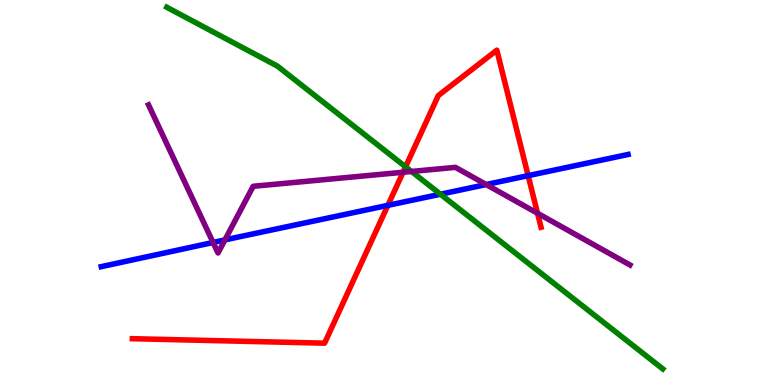[{'lines': ['blue', 'red'], 'intersections': [{'x': 5.0, 'y': 4.67}, {'x': 6.81, 'y': 5.44}]}, {'lines': ['green', 'red'], 'intersections': [{'x': 5.23, 'y': 5.67}]}, {'lines': ['purple', 'red'], 'intersections': [{'x': 5.2, 'y': 5.53}, {'x': 6.94, 'y': 4.46}]}, {'lines': ['blue', 'green'], 'intersections': [{'x': 5.68, 'y': 4.96}]}, {'lines': ['blue', 'purple'], 'intersections': [{'x': 2.75, 'y': 3.7}, {'x': 2.9, 'y': 3.77}, {'x': 6.27, 'y': 5.21}]}, {'lines': ['green', 'purple'], 'intersections': [{'x': 5.31, 'y': 5.55}]}]